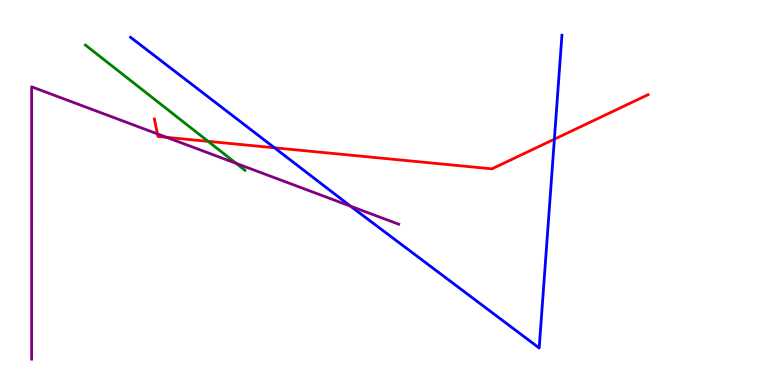[{'lines': ['blue', 'red'], 'intersections': [{'x': 3.54, 'y': 6.16}, {'x': 7.15, 'y': 6.38}]}, {'lines': ['green', 'red'], 'intersections': [{'x': 2.69, 'y': 6.33}]}, {'lines': ['purple', 'red'], 'intersections': [{'x': 2.03, 'y': 6.52}, {'x': 2.15, 'y': 6.43}]}, {'lines': ['blue', 'green'], 'intersections': []}, {'lines': ['blue', 'purple'], 'intersections': [{'x': 4.52, 'y': 4.65}]}, {'lines': ['green', 'purple'], 'intersections': [{'x': 3.05, 'y': 5.76}]}]